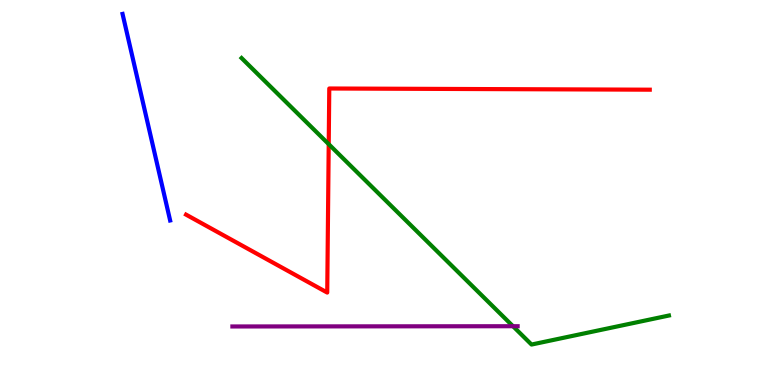[{'lines': ['blue', 'red'], 'intersections': []}, {'lines': ['green', 'red'], 'intersections': [{'x': 4.24, 'y': 6.26}]}, {'lines': ['purple', 'red'], 'intersections': []}, {'lines': ['blue', 'green'], 'intersections': []}, {'lines': ['blue', 'purple'], 'intersections': []}, {'lines': ['green', 'purple'], 'intersections': [{'x': 6.62, 'y': 1.53}]}]